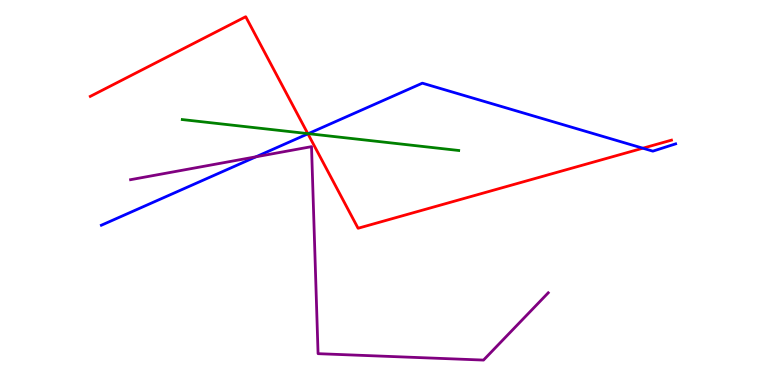[{'lines': ['blue', 'red'], 'intersections': [{'x': 3.97, 'y': 6.52}, {'x': 8.29, 'y': 6.15}]}, {'lines': ['green', 'red'], 'intersections': [{'x': 3.97, 'y': 6.53}]}, {'lines': ['purple', 'red'], 'intersections': []}, {'lines': ['blue', 'green'], 'intersections': [{'x': 3.98, 'y': 6.53}]}, {'lines': ['blue', 'purple'], 'intersections': [{'x': 3.3, 'y': 5.93}]}, {'lines': ['green', 'purple'], 'intersections': []}]